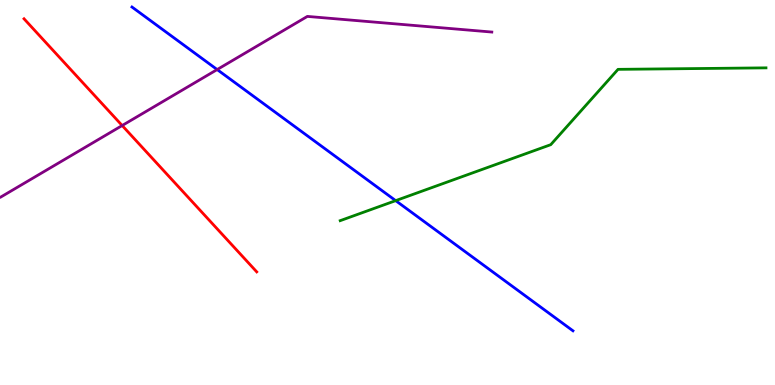[{'lines': ['blue', 'red'], 'intersections': []}, {'lines': ['green', 'red'], 'intersections': []}, {'lines': ['purple', 'red'], 'intersections': [{'x': 1.58, 'y': 6.74}]}, {'lines': ['blue', 'green'], 'intersections': [{'x': 5.11, 'y': 4.79}]}, {'lines': ['blue', 'purple'], 'intersections': [{'x': 2.8, 'y': 8.19}]}, {'lines': ['green', 'purple'], 'intersections': []}]